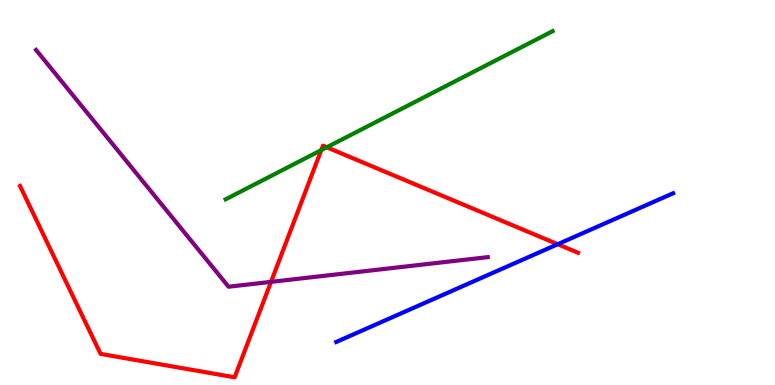[{'lines': ['blue', 'red'], 'intersections': [{'x': 7.2, 'y': 3.66}]}, {'lines': ['green', 'red'], 'intersections': [{'x': 4.15, 'y': 6.1}, {'x': 4.22, 'y': 6.17}]}, {'lines': ['purple', 'red'], 'intersections': [{'x': 3.5, 'y': 2.68}]}, {'lines': ['blue', 'green'], 'intersections': []}, {'lines': ['blue', 'purple'], 'intersections': []}, {'lines': ['green', 'purple'], 'intersections': []}]